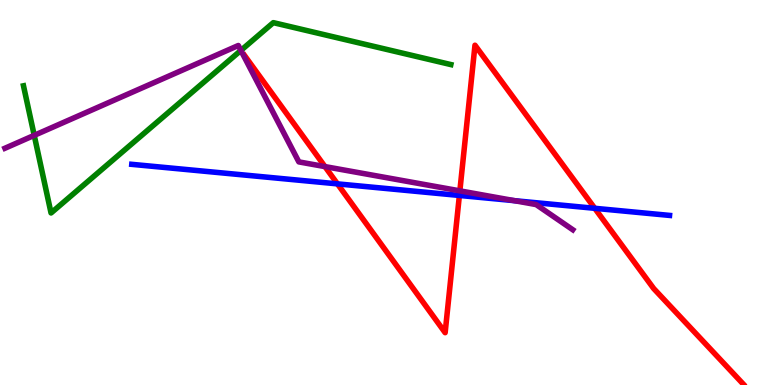[{'lines': ['blue', 'red'], 'intersections': [{'x': 4.35, 'y': 5.22}, {'x': 5.93, 'y': 4.92}, {'x': 7.67, 'y': 4.59}]}, {'lines': ['green', 'red'], 'intersections': []}, {'lines': ['purple', 'red'], 'intersections': [{'x': 4.19, 'y': 5.67}, {'x': 5.93, 'y': 5.04}]}, {'lines': ['blue', 'green'], 'intersections': []}, {'lines': ['blue', 'purple'], 'intersections': [{'x': 6.64, 'y': 4.79}]}, {'lines': ['green', 'purple'], 'intersections': [{'x': 0.442, 'y': 6.48}, {'x': 3.11, 'y': 8.69}]}]